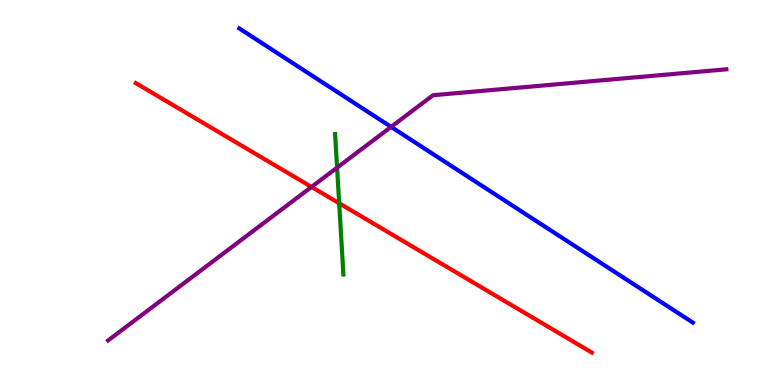[{'lines': ['blue', 'red'], 'intersections': []}, {'lines': ['green', 'red'], 'intersections': [{'x': 4.38, 'y': 4.72}]}, {'lines': ['purple', 'red'], 'intersections': [{'x': 4.02, 'y': 5.14}]}, {'lines': ['blue', 'green'], 'intersections': []}, {'lines': ['blue', 'purple'], 'intersections': [{'x': 5.05, 'y': 6.7}]}, {'lines': ['green', 'purple'], 'intersections': [{'x': 4.35, 'y': 5.65}]}]